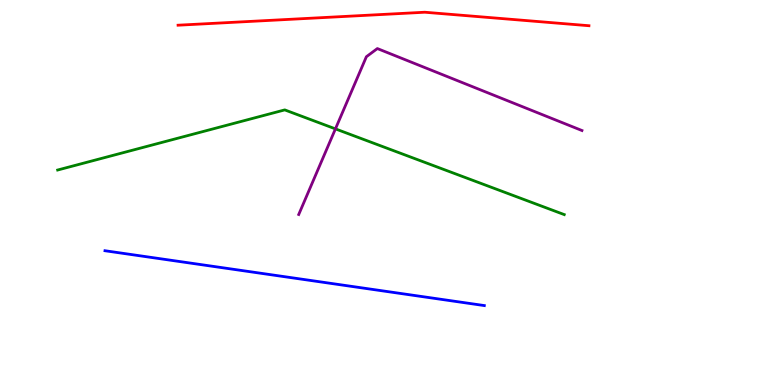[{'lines': ['blue', 'red'], 'intersections': []}, {'lines': ['green', 'red'], 'intersections': []}, {'lines': ['purple', 'red'], 'intersections': []}, {'lines': ['blue', 'green'], 'intersections': []}, {'lines': ['blue', 'purple'], 'intersections': []}, {'lines': ['green', 'purple'], 'intersections': [{'x': 4.33, 'y': 6.65}]}]